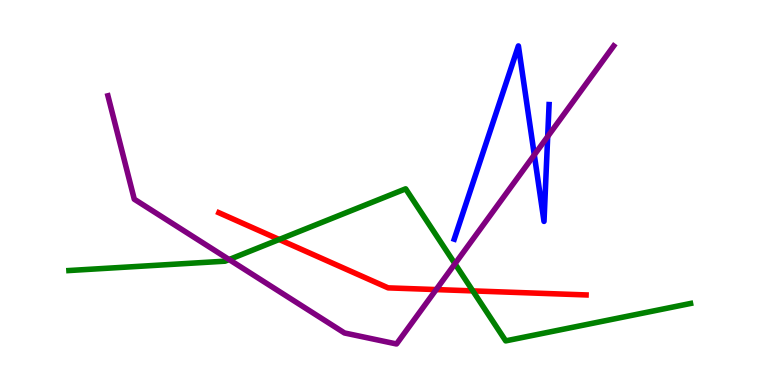[{'lines': ['blue', 'red'], 'intersections': []}, {'lines': ['green', 'red'], 'intersections': [{'x': 3.6, 'y': 3.78}, {'x': 6.1, 'y': 2.44}]}, {'lines': ['purple', 'red'], 'intersections': [{'x': 5.63, 'y': 2.48}]}, {'lines': ['blue', 'green'], 'intersections': []}, {'lines': ['blue', 'purple'], 'intersections': [{'x': 6.89, 'y': 5.98}, {'x': 7.07, 'y': 6.45}]}, {'lines': ['green', 'purple'], 'intersections': [{'x': 2.96, 'y': 3.26}, {'x': 5.87, 'y': 3.15}]}]